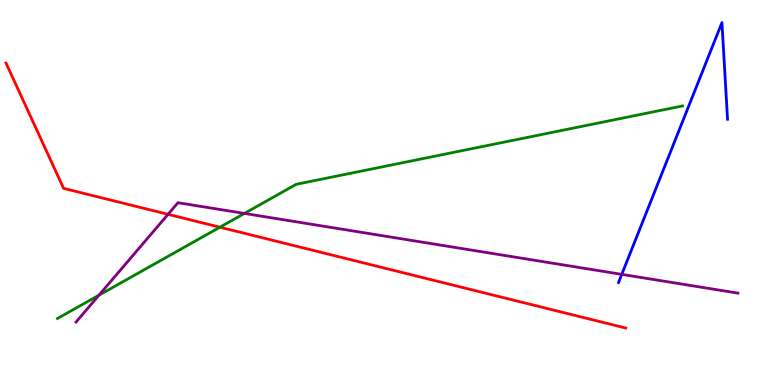[{'lines': ['blue', 'red'], 'intersections': []}, {'lines': ['green', 'red'], 'intersections': [{'x': 2.84, 'y': 4.1}]}, {'lines': ['purple', 'red'], 'intersections': [{'x': 2.17, 'y': 4.43}]}, {'lines': ['blue', 'green'], 'intersections': []}, {'lines': ['blue', 'purple'], 'intersections': [{'x': 8.02, 'y': 2.87}]}, {'lines': ['green', 'purple'], 'intersections': [{'x': 1.28, 'y': 2.33}, {'x': 3.15, 'y': 4.46}]}]